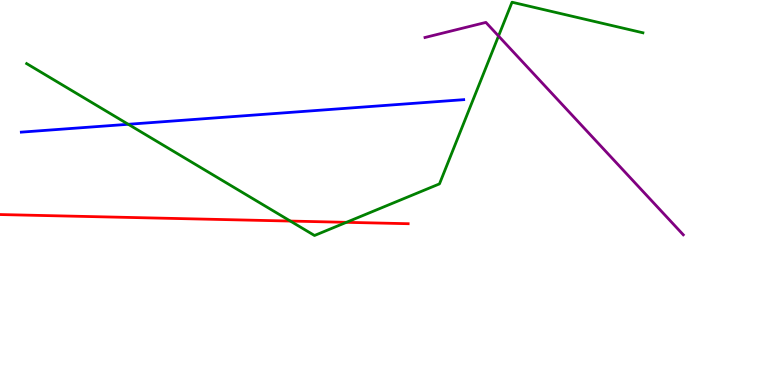[{'lines': ['blue', 'red'], 'intersections': []}, {'lines': ['green', 'red'], 'intersections': [{'x': 3.75, 'y': 4.26}, {'x': 4.47, 'y': 4.23}]}, {'lines': ['purple', 'red'], 'intersections': []}, {'lines': ['blue', 'green'], 'intersections': [{'x': 1.66, 'y': 6.77}]}, {'lines': ['blue', 'purple'], 'intersections': []}, {'lines': ['green', 'purple'], 'intersections': [{'x': 6.43, 'y': 9.06}]}]